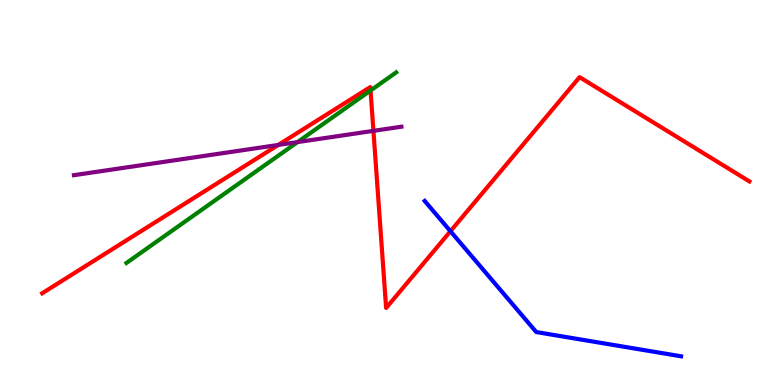[{'lines': ['blue', 'red'], 'intersections': [{'x': 5.81, 'y': 3.99}]}, {'lines': ['green', 'red'], 'intersections': [{'x': 4.78, 'y': 7.65}]}, {'lines': ['purple', 'red'], 'intersections': [{'x': 3.59, 'y': 6.24}, {'x': 4.82, 'y': 6.6}]}, {'lines': ['blue', 'green'], 'intersections': []}, {'lines': ['blue', 'purple'], 'intersections': []}, {'lines': ['green', 'purple'], 'intersections': [{'x': 3.84, 'y': 6.31}]}]